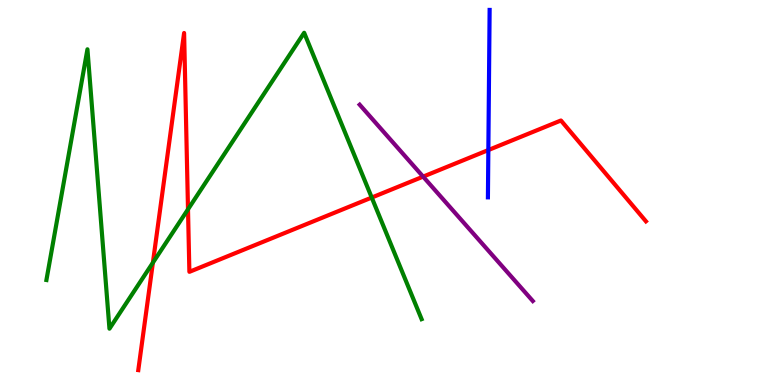[{'lines': ['blue', 'red'], 'intersections': [{'x': 6.3, 'y': 6.1}]}, {'lines': ['green', 'red'], 'intersections': [{'x': 1.97, 'y': 3.18}, {'x': 2.43, 'y': 4.56}, {'x': 4.8, 'y': 4.87}]}, {'lines': ['purple', 'red'], 'intersections': [{'x': 5.46, 'y': 5.41}]}, {'lines': ['blue', 'green'], 'intersections': []}, {'lines': ['blue', 'purple'], 'intersections': []}, {'lines': ['green', 'purple'], 'intersections': []}]